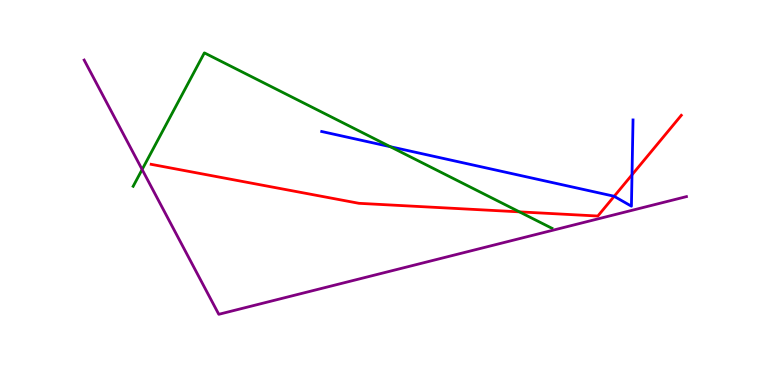[{'lines': ['blue', 'red'], 'intersections': [{'x': 7.92, 'y': 4.9}, {'x': 8.15, 'y': 5.46}]}, {'lines': ['green', 'red'], 'intersections': [{'x': 6.7, 'y': 4.5}]}, {'lines': ['purple', 'red'], 'intersections': []}, {'lines': ['blue', 'green'], 'intersections': [{'x': 5.04, 'y': 6.19}]}, {'lines': ['blue', 'purple'], 'intersections': []}, {'lines': ['green', 'purple'], 'intersections': [{'x': 1.83, 'y': 5.6}]}]